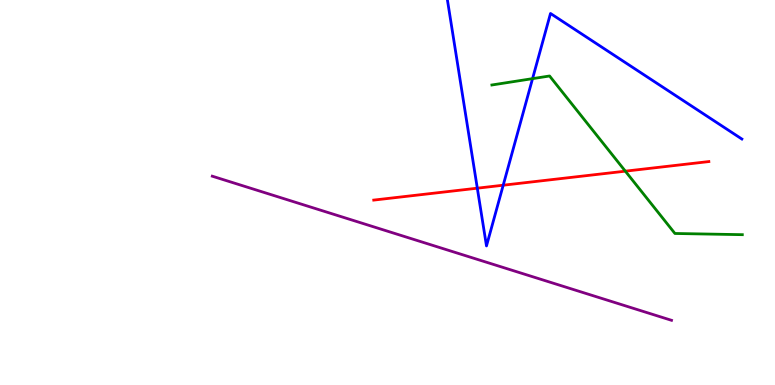[{'lines': ['blue', 'red'], 'intersections': [{'x': 6.16, 'y': 5.11}, {'x': 6.49, 'y': 5.19}]}, {'lines': ['green', 'red'], 'intersections': [{'x': 8.07, 'y': 5.55}]}, {'lines': ['purple', 'red'], 'intersections': []}, {'lines': ['blue', 'green'], 'intersections': [{'x': 6.87, 'y': 7.96}]}, {'lines': ['blue', 'purple'], 'intersections': []}, {'lines': ['green', 'purple'], 'intersections': []}]